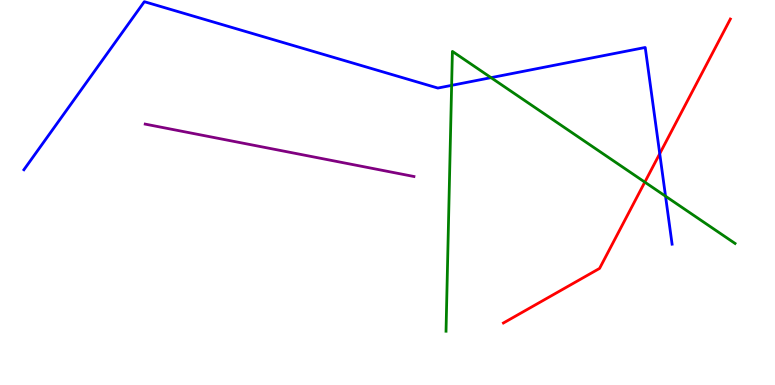[{'lines': ['blue', 'red'], 'intersections': [{'x': 8.51, 'y': 6.01}]}, {'lines': ['green', 'red'], 'intersections': [{'x': 8.32, 'y': 5.27}]}, {'lines': ['purple', 'red'], 'intersections': []}, {'lines': ['blue', 'green'], 'intersections': [{'x': 5.83, 'y': 7.78}, {'x': 6.34, 'y': 7.98}, {'x': 8.59, 'y': 4.9}]}, {'lines': ['blue', 'purple'], 'intersections': []}, {'lines': ['green', 'purple'], 'intersections': []}]